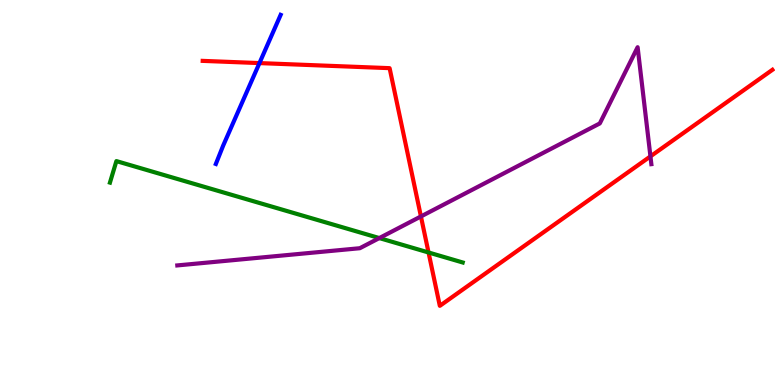[{'lines': ['blue', 'red'], 'intersections': [{'x': 3.35, 'y': 8.36}]}, {'lines': ['green', 'red'], 'intersections': [{'x': 5.53, 'y': 3.44}]}, {'lines': ['purple', 'red'], 'intersections': [{'x': 5.43, 'y': 4.38}, {'x': 8.39, 'y': 5.94}]}, {'lines': ['blue', 'green'], 'intersections': []}, {'lines': ['blue', 'purple'], 'intersections': []}, {'lines': ['green', 'purple'], 'intersections': [{'x': 4.89, 'y': 3.82}]}]